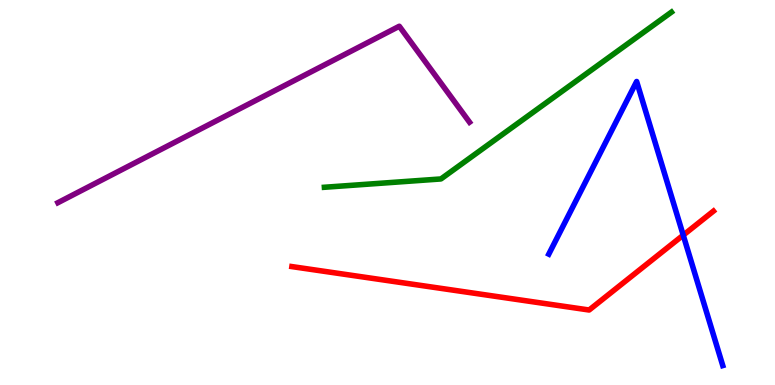[{'lines': ['blue', 'red'], 'intersections': [{'x': 8.82, 'y': 3.89}]}, {'lines': ['green', 'red'], 'intersections': []}, {'lines': ['purple', 'red'], 'intersections': []}, {'lines': ['blue', 'green'], 'intersections': []}, {'lines': ['blue', 'purple'], 'intersections': []}, {'lines': ['green', 'purple'], 'intersections': []}]